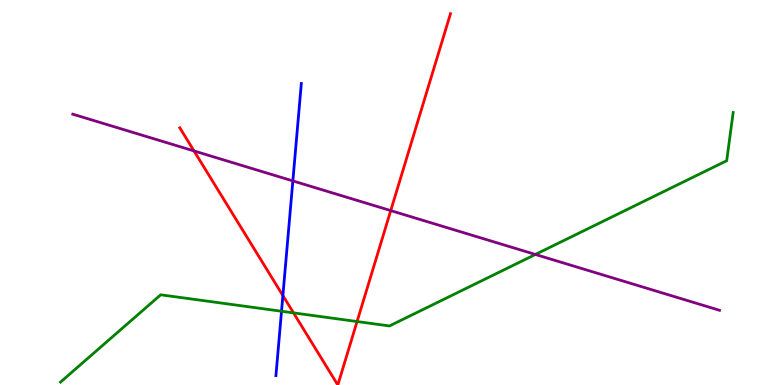[{'lines': ['blue', 'red'], 'intersections': [{'x': 3.65, 'y': 2.32}]}, {'lines': ['green', 'red'], 'intersections': [{'x': 3.79, 'y': 1.87}, {'x': 4.61, 'y': 1.65}]}, {'lines': ['purple', 'red'], 'intersections': [{'x': 2.5, 'y': 6.08}, {'x': 5.04, 'y': 4.53}]}, {'lines': ['blue', 'green'], 'intersections': [{'x': 3.63, 'y': 1.92}]}, {'lines': ['blue', 'purple'], 'intersections': [{'x': 3.78, 'y': 5.3}]}, {'lines': ['green', 'purple'], 'intersections': [{'x': 6.91, 'y': 3.39}]}]